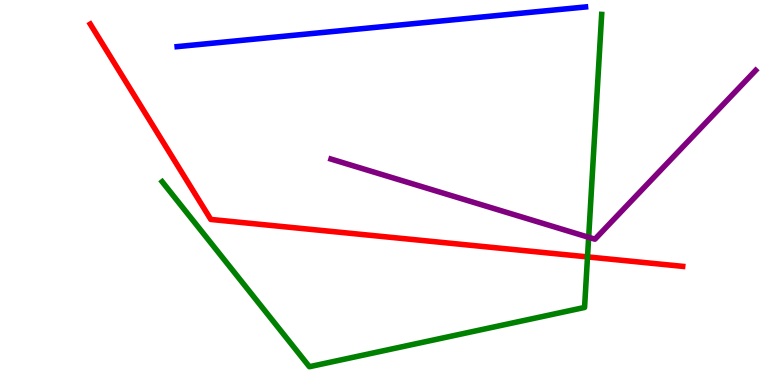[{'lines': ['blue', 'red'], 'intersections': []}, {'lines': ['green', 'red'], 'intersections': [{'x': 7.58, 'y': 3.33}]}, {'lines': ['purple', 'red'], 'intersections': []}, {'lines': ['blue', 'green'], 'intersections': []}, {'lines': ['blue', 'purple'], 'intersections': []}, {'lines': ['green', 'purple'], 'intersections': [{'x': 7.6, 'y': 3.84}]}]